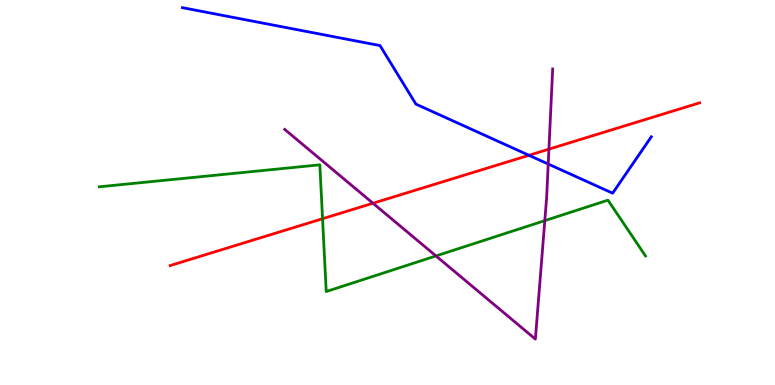[{'lines': ['blue', 'red'], 'intersections': [{'x': 6.83, 'y': 5.97}]}, {'lines': ['green', 'red'], 'intersections': [{'x': 4.16, 'y': 4.32}]}, {'lines': ['purple', 'red'], 'intersections': [{'x': 4.81, 'y': 4.72}, {'x': 7.08, 'y': 6.13}]}, {'lines': ['blue', 'green'], 'intersections': []}, {'lines': ['blue', 'purple'], 'intersections': [{'x': 7.07, 'y': 5.74}]}, {'lines': ['green', 'purple'], 'intersections': [{'x': 5.63, 'y': 3.35}, {'x': 7.03, 'y': 4.27}]}]